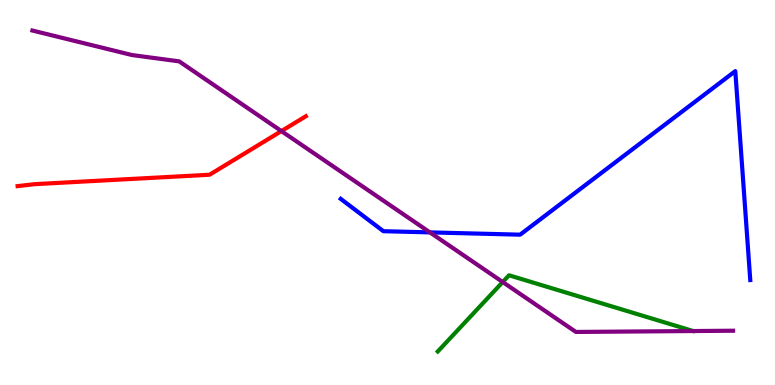[{'lines': ['blue', 'red'], 'intersections': []}, {'lines': ['green', 'red'], 'intersections': []}, {'lines': ['purple', 'red'], 'intersections': [{'x': 3.63, 'y': 6.6}]}, {'lines': ['blue', 'green'], 'intersections': []}, {'lines': ['blue', 'purple'], 'intersections': [{'x': 5.55, 'y': 3.96}]}, {'lines': ['green', 'purple'], 'intersections': [{'x': 6.49, 'y': 2.67}]}]